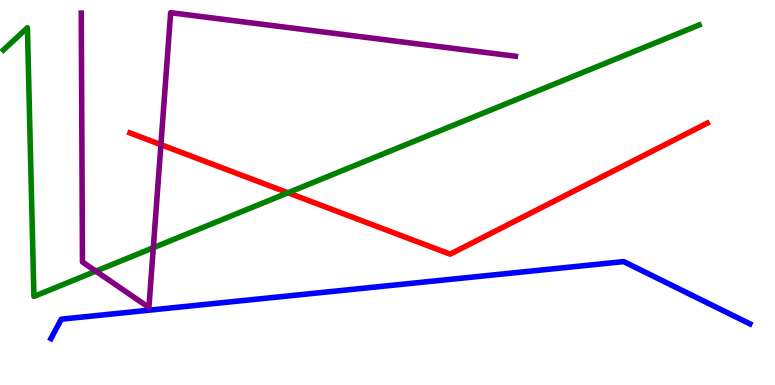[{'lines': ['blue', 'red'], 'intersections': []}, {'lines': ['green', 'red'], 'intersections': [{'x': 3.72, 'y': 4.99}]}, {'lines': ['purple', 'red'], 'intersections': [{'x': 2.08, 'y': 6.24}]}, {'lines': ['blue', 'green'], 'intersections': []}, {'lines': ['blue', 'purple'], 'intersections': []}, {'lines': ['green', 'purple'], 'intersections': [{'x': 1.24, 'y': 2.96}, {'x': 1.98, 'y': 3.57}]}]